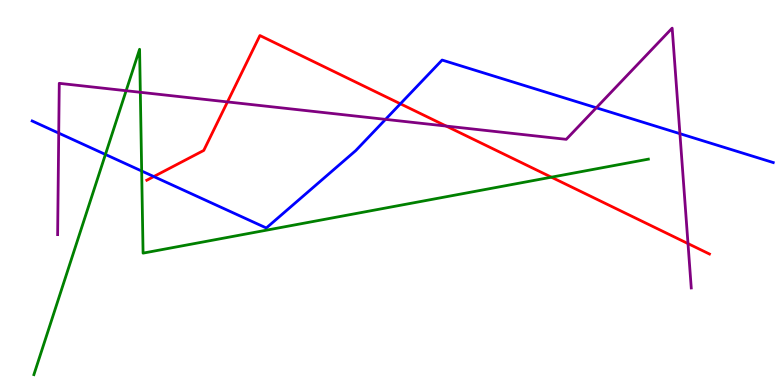[{'lines': ['blue', 'red'], 'intersections': [{'x': 1.98, 'y': 5.41}, {'x': 5.17, 'y': 7.3}]}, {'lines': ['green', 'red'], 'intersections': [{'x': 7.11, 'y': 5.4}]}, {'lines': ['purple', 'red'], 'intersections': [{'x': 2.94, 'y': 7.35}, {'x': 5.76, 'y': 6.73}, {'x': 8.88, 'y': 3.67}]}, {'lines': ['blue', 'green'], 'intersections': [{'x': 1.36, 'y': 5.99}, {'x': 1.83, 'y': 5.56}]}, {'lines': ['blue', 'purple'], 'intersections': [{'x': 0.758, 'y': 6.54}, {'x': 4.97, 'y': 6.9}, {'x': 7.69, 'y': 7.2}, {'x': 8.77, 'y': 6.53}]}, {'lines': ['green', 'purple'], 'intersections': [{'x': 1.63, 'y': 7.64}, {'x': 1.81, 'y': 7.6}]}]